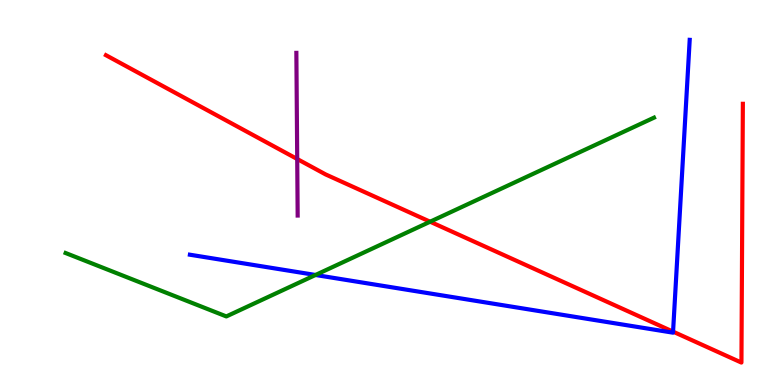[{'lines': ['blue', 'red'], 'intersections': [{'x': 8.68, 'y': 1.39}]}, {'lines': ['green', 'red'], 'intersections': [{'x': 5.55, 'y': 4.24}]}, {'lines': ['purple', 'red'], 'intersections': [{'x': 3.84, 'y': 5.87}]}, {'lines': ['blue', 'green'], 'intersections': [{'x': 4.07, 'y': 2.86}]}, {'lines': ['blue', 'purple'], 'intersections': []}, {'lines': ['green', 'purple'], 'intersections': []}]